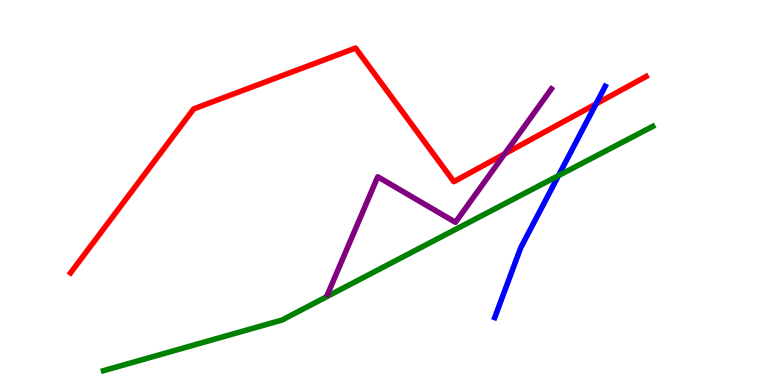[{'lines': ['blue', 'red'], 'intersections': [{'x': 7.69, 'y': 7.3}]}, {'lines': ['green', 'red'], 'intersections': []}, {'lines': ['purple', 'red'], 'intersections': [{'x': 6.51, 'y': 6.0}]}, {'lines': ['blue', 'green'], 'intersections': [{'x': 7.21, 'y': 5.44}]}, {'lines': ['blue', 'purple'], 'intersections': []}, {'lines': ['green', 'purple'], 'intersections': []}]